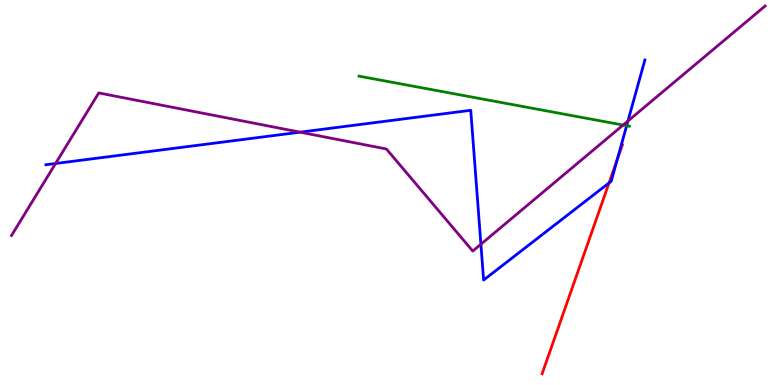[{'lines': ['blue', 'red'], 'intersections': [{'x': 7.86, 'y': 5.25}, {'x': 7.96, 'y': 5.86}]}, {'lines': ['green', 'red'], 'intersections': []}, {'lines': ['purple', 'red'], 'intersections': []}, {'lines': ['blue', 'green'], 'intersections': [{'x': 8.09, 'y': 6.73}]}, {'lines': ['blue', 'purple'], 'intersections': [{'x': 0.717, 'y': 5.75}, {'x': 3.87, 'y': 6.57}, {'x': 6.21, 'y': 3.66}, {'x': 8.1, 'y': 6.86}]}, {'lines': ['green', 'purple'], 'intersections': [{'x': 8.04, 'y': 6.75}]}]